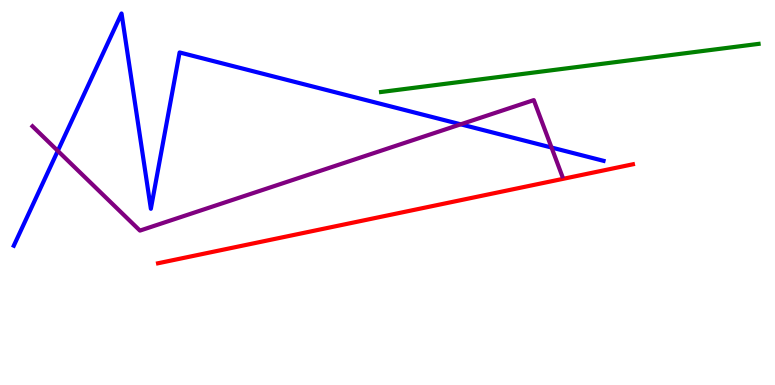[{'lines': ['blue', 'red'], 'intersections': []}, {'lines': ['green', 'red'], 'intersections': []}, {'lines': ['purple', 'red'], 'intersections': []}, {'lines': ['blue', 'green'], 'intersections': []}, {'lines': ['blue', 'purple'], 'intersections': [{'x': 0.746, 'y': 6.08}, {'x': 5.94, 'y': 6.77}, {'x': 7.12, 'y': 6.17}]}, {'lines': ['green', 'purple'], 'intersections': []}]